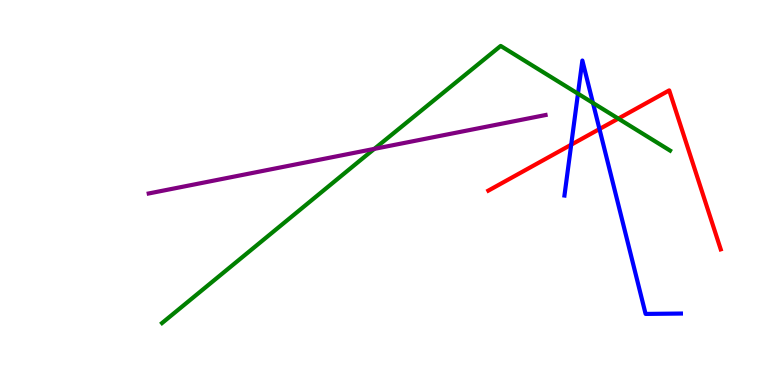[{'lines': ['blue', 'red'], 'intersections': [{'x': 7.37, 'y': 6.24}, {'x': 7.74, 'y': 6.65}]}, {'lines': ['green', 'red'], 'intersections': [{'x': 7.98, 'y': 6.92}]}, {'lines': ['purple', 'red'], 'intersections': []}, {'lines': ['blue', 'green'], 'intersections': [{'x': 7.46, 'y': 7.57}, {'x': 7.65, 'y': 7.33}]}, {'lines': ['blue', 'purple'], 'intersections': []}, {'lines': ['green', 'purple'], 'intersections': [{'x': 4.83, 'y': 6.13}]}]